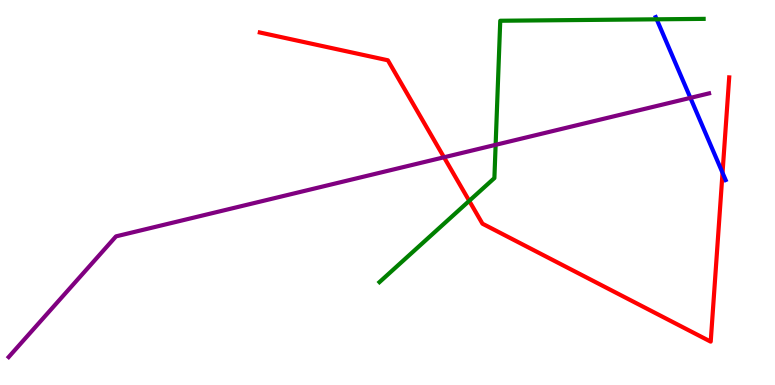[{'lines': ['blue', 'red'], 'intersections': [{'x': 9.32, 'y': 5.51}]}, {'lines': ['green', 'red'], 'intersections': [{'x': 6.05, 'y': 4.78}]}, {'lines': ['purple', 'red'], 'intersections': [{'x': 5.73, 'y': 5.91}]}, {'lines': ['blue', 'green'], 'intersections': [{'x': 8.47, 'y': 9.5}]}, {'lines': ['blue', 'purple'], 'intersections': [{'x': 8.91, 'y': 7.46}]}, {'lines': ['green', 'purple'], 'intersections': [{'x': 6.4, 'y': 6.24}]}]